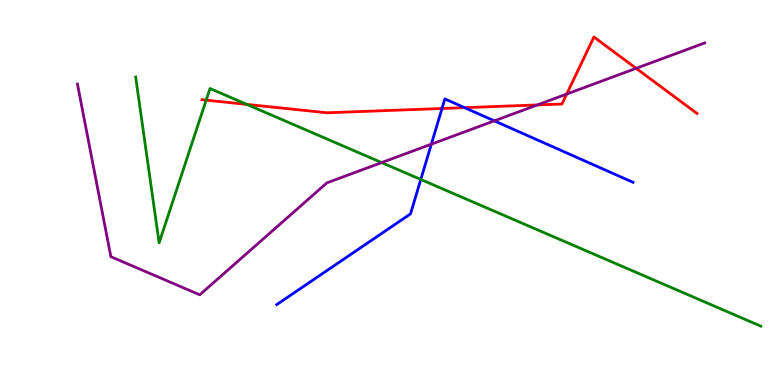[{'lines': ['blue', 'red'], 'intersections': [{'x': 5.7, 'y': 7.18}, {'x': 5.99, 'y': 7.2}]}, {'lines': ['green', 'red'], 'intersections': [{'x': 2.66, 'y': 7.4}, {'x': 3.18, 'y': 7.29}]}, {'lines': ['purple', 'red'], 'intersections': [{'x': 6.93, 'y': 7.27}, {'x': 7.31, 'y': 7.56}, {'x': 8.21, 'y': 8.23}]}, {'lines': ['blue', 'green'], 'intersections': [{'x': 5.43, 'y': 5.34}]}, {'lines': ['blue', 'purple'], 'intersections': [{'x': 5.57, 'y': 6.26}, {'x': 6.38, 'y': 6.86}]}, {'lines': ['green', 'purple'], 'intersections': [{'x': 4.92, 'y': 5.78}]}]